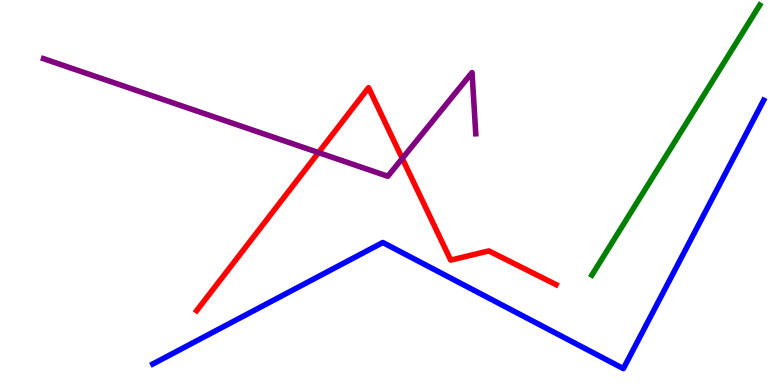[{'lines': ['blue', 'red'], 'intersections': []}, {'lines': ['green', 'red'], 'intersections': []}, {'lines': ['purple', 'red'], 'intersections': [{'x': 4.11, 'y': 6.04}, {'x': 5.19, 'y': 5.88}]}, {'lines': ['blue', 'green'], 'intersections': []}, {'lines': ['blue', 'purple'], 'intersections': []}, {'lines': ['green', 'purple'], 'intersections': []}]